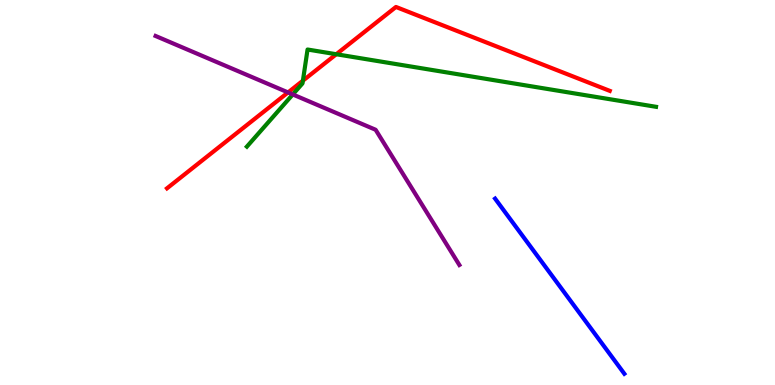[{'lines': ['blue', 'red'], 'intersections': []}, {'lines': ['green', 'red'], 'intersections': [{'x': 3.91, 'y': 7.9}, {'x': 4.34, 'y': 8.59}]}, {'lines': ['purple', 'red'], 'intersections': [{'x': 3.72, 'y': 7.6}]}, {'lines': ['blue', 'green'], 'intersections': []}, {'lines': ['blue', 'purple'], 'intersections': []}, {'lines': ['green', 'purple'], 'intersections': [{'x': 3.78, 'y': 7.55}]}]